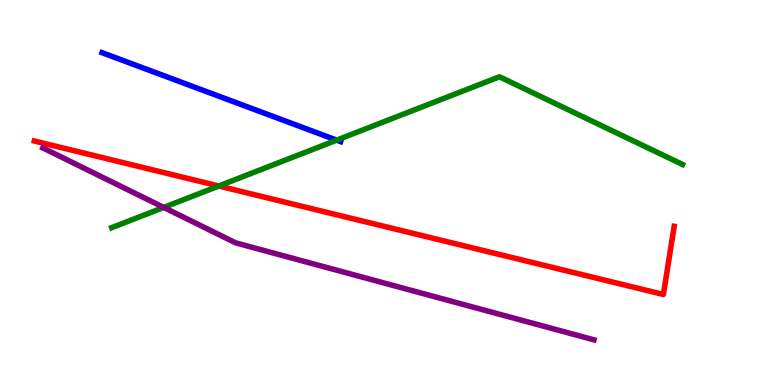[{'lines': ['blue', 'red'], 'intersections': []}, {'lines': ['green', 'red'], 'intersections': [{'x': 2.82, 'y': 5.17}]}, {'lines': ['purple', 'red'], 'intersections': []}, {'lines': ['blue', 'green'], 'intersections': [{'x': 4.34, 'y': 6.36}]}, {'lines': ['blue', 'purple'], 'intersections': []}, {'lines': ['green', 'purple'], 'intersections': [{'x': 2.11, 'y': 4.61}]}]